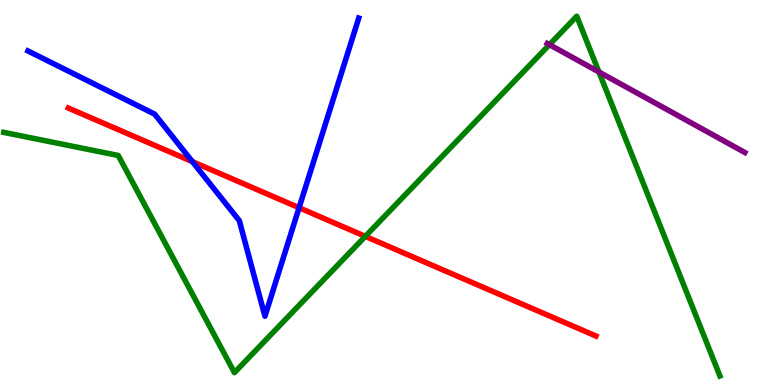[{'lines': ['blue', 'red'], 'intersections': [{'x': 2.48, 'y': 5.8}, {'x': 3.86, 'y': 4.6}]}, {'lines': ['green', 'red'], 'intersections': [{'x': 4.71, 'y': 3.86}]}, {'lines': ['purple', 'red'], 'intersections': []}, {'lines': ['blue', 'green'], 'intersections': []}, {'lines': ['blue', 'purple'], 'intersections': []}, {'lines': ['green', 'purple'], 'intersections': [{'x': 7.09, 'y': 8.84}, {'x': 7.73, 'y': 8.13}]}]